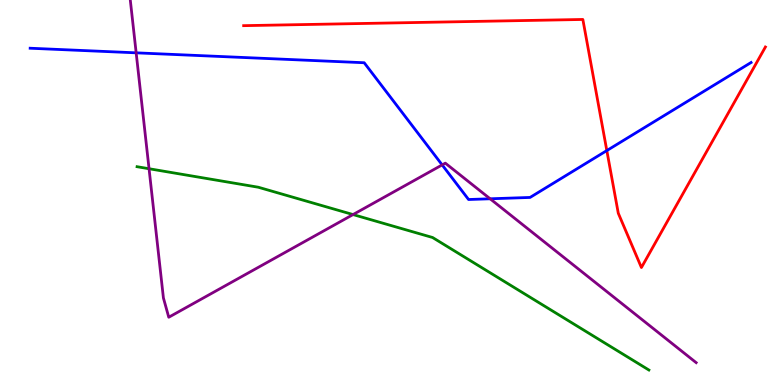[{'lines': ['blue', 'red'], 'intersections': [{'x': 7.83, 'y': 6.09}]}, {'lines': ['green', 'red'], 'intersections': []}, {'lines': ['purple', 'red'], 'intersections': []}, {'lines': ['blue', 'green'], 'intersections': []}, {'lines': ['blue', 'purple'], 'intersections': [{'x': 1.76, 'y': 8.63}, {'x': 5.71, 'y': 5.72}, {'x': 6.32, 'y': 4.84}]}, {'lines': ['green', 'purple'], 'intersections': [{'x': 1.92, 'y': 5.62}, {'x': 4.56, 'y': 4.43}]}]